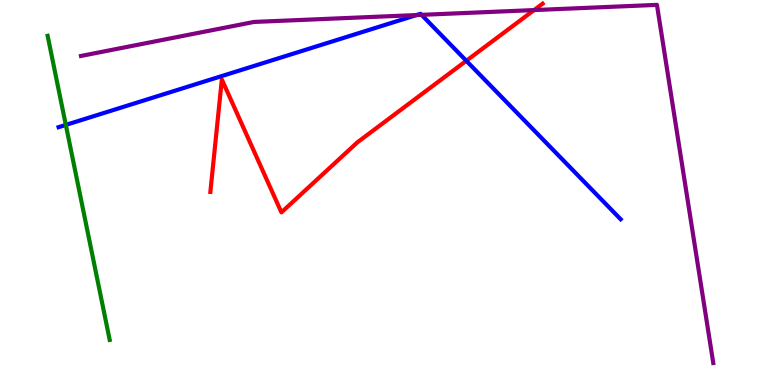[{'lines': ['blue', 'red'], 'intersections': [{'x': 6.02, 'y': 8.42}]}, {'lines': ['green', 'red'], 'intersections': []}, {'lines': ['purple', 'red'], 'intersections': [{'x': 6.89, 'y': 9.74}]}, {'lines': ['blue', 'green'], 'intersections': [{'x': 0.849, 'y': 6.76}]}, {'lines': ['blue', 'purple'], 'intersections': [{'x': 5.37, 'y': 9.61}, {'x': 5.44, 'y': 9.61}]}, {'lines': ['green', 'purple'], 'intersections': []}]